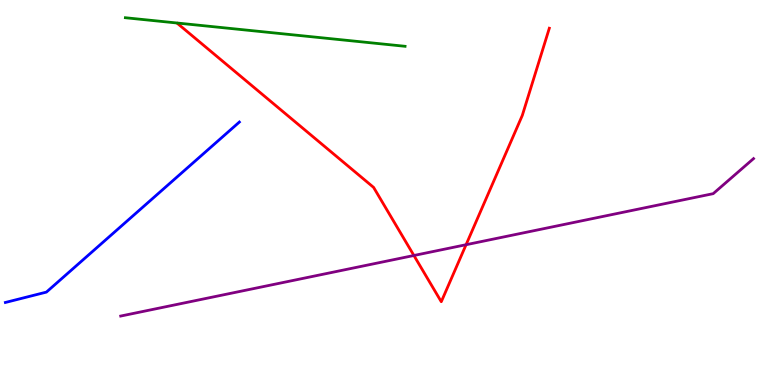[{'lines': ['blue', 'red'], 'intersections': []}, {'lines': ['green', 'red'], 'intersections': []}, {'lines': ['purple', 'red'], 'intersections': [{'x': 5.34, 'y': 3.36}, {'x': 6.01, 'y': 3.64}]}, {'lines': ['blue', 'green'], 'intersections': []}, {'lines': ['blue', 'purple'], 'intersections': []}, {'lines': ['green', 'purple'], 'intersections': []}]